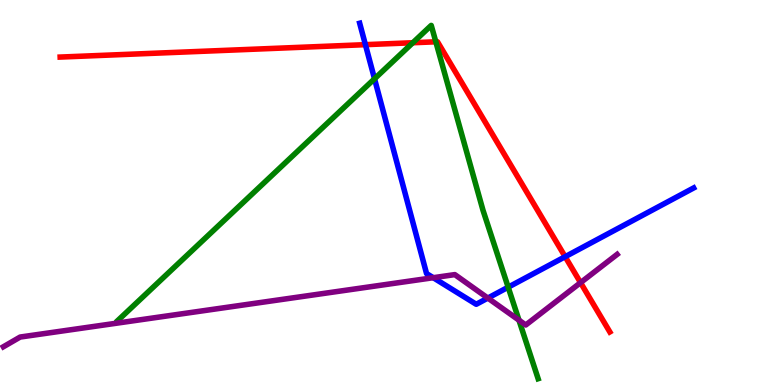[{'lines': ['blue', 'red'], 'intersections': [{'x': 4.71, 'y': 8.84}, {'x': 7.29, 'y': 3.33}]}, {'lines': ['green', 'red'], 'intersections': [{'x': 5.33, 'y': 8.89}, {'x': 5.62, 'y': 8.91}]}, {'lines': ['purple', 'red'], 'intersections': [{'x': 7.49, 'y': 2.66}]}, {'lines': ['blue', 'green'], 'intersections': [{'x': 4.83, 'y': 7.95}, {'x': 6.56, 'y': 2.54}]}, {'lines': ['blue', 'purple'], 'intersections': [{'x': 5.59, 'y': 2.79}, {'x': 6.29, 'y': 2.26}]}, {'lines': ['green', 'purple'], 'intersections': [{'x': 6.7, 'y': 1.68}]}]